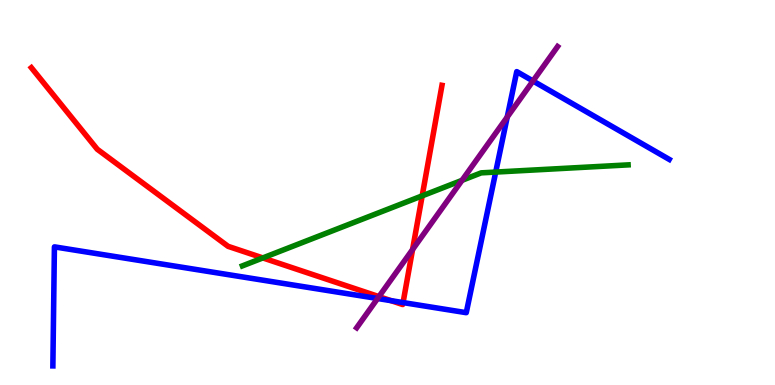[{'lines': ['blue', 'red'], 'intersections': [{'x': 5.05, 'y': 2.19}, {'x': 5.2, 'y': 2.14}]}, {'lines': ['green', 'red'], 'intersections': [{'x': 3.39, 'y': 3.3}, {'x': 5.45, 'y': 4.91}]}, {'lines': ['purple', 'red'], 'intersections': [{'x': 4.89, 'y': 2.3}, {'x': 5.32, 'y': 3.52}]}, {'lines': ['blue', 'green'], 'intersections': [{'x': 6.4, 'y': 5.53}]}, {'lines': ['blue', 'purple'], 'intersections': [{'x': 4.87, 'y': 2.25}, {'x': 6.54, 'y': 6.96}, {'x': 6.88, 'y': 7.9}]}, {'lines': ['green', 'purple'], 'intersections': [{'x': 5.96, 'y': 5.32}]}]